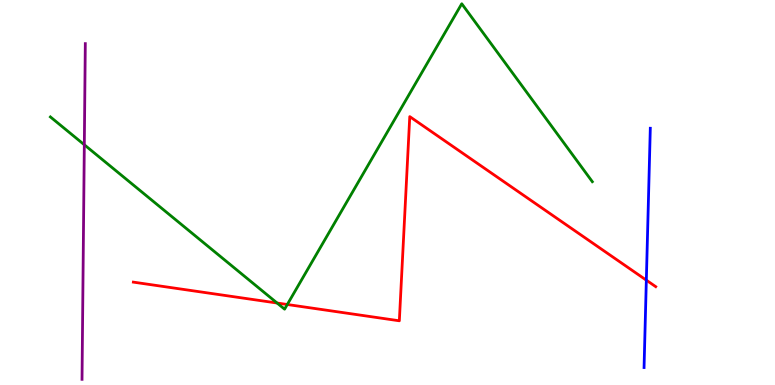[{'lines': ['blue', 'red'], 'intersections': [{'x': 8.34, 'y': 2.72}]}, {'lines': ['green', 'red'], 'intersections': [{'x': 3.58, 'y': 2.13}, {'x': 3.71, 'y': 2.09}]}, {'lines': ['purple', 'red'], 'intersections': []}, {'lines': ['blue', 'green'], 'intersections': []}, {'lines': ['blue', 'purple'], 'intersections': []}, {'lines': ['green', 'purple'], 'intersections': [{'x': 1.09, 'y': 6.24}]}]